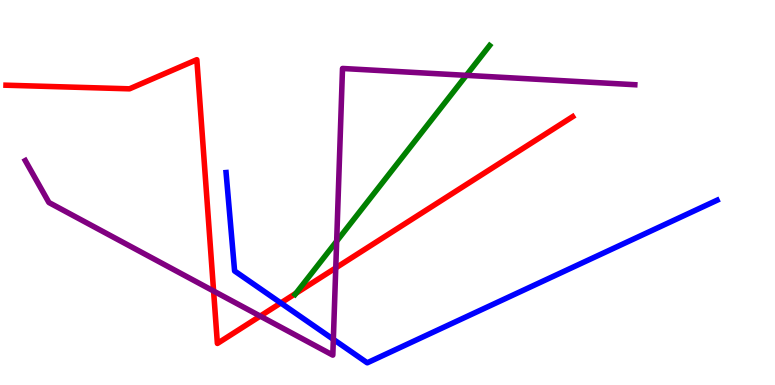[{'lines': ['blue', 'red'], 'intersections': [{'x': 3.62, 'y': 2.13}]}, {'lines': ['green', 'red'], 'intersections': [{'x': 3.82, 'y': 2.38}]}, {'lines': ['purple', 'red'], 'intersections': [{'x': 2.76, 'y': 2.44}, {'x': 3.36, 'y': 1.79}, {'x': 4.33, 'y': 3.04}]}, {'lines': ['blue', 'green'], 'intersections': []}, {'lines': ['blue', 'purple'], 'intersections': [{'x': 4.3, 'y': 1.19}]}, {'lines': ['green', 'purple'], 'intersections': [{'x': 4.34, 'y': 3.73}, {'x': 6.02, 'y': 8.04}]}]